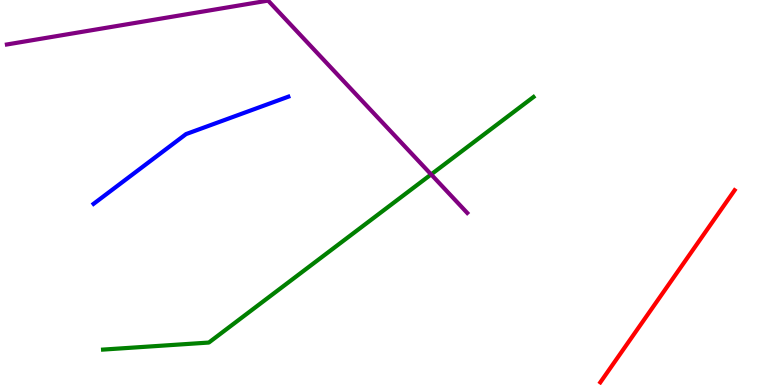[{'lines': ['blue', 'red'], 'intersections': []}, {'lines': ['green', 'red'], 'intersections': []}, {'lines': ['purple', 'red'], 'intersections': []}, {'lines': ['blue', 'green'], 'intersections': []}, {'lines': ['blue', 'purple'], 'intersections': []}, {'lines': ['green', 'purple'], 'intersections': [{'x': 5.56, 'y': 5.47}]}]